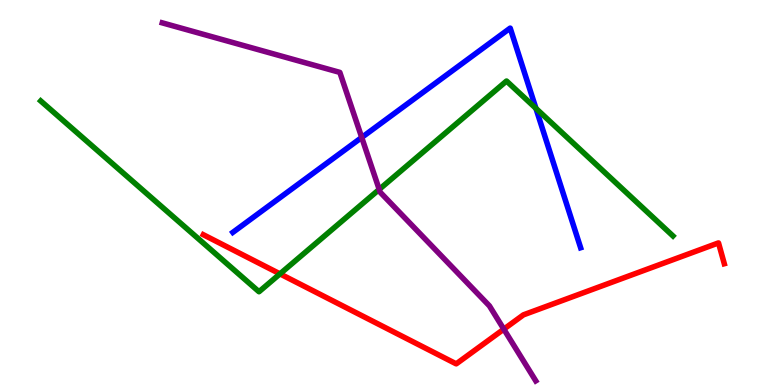[{'lines': ['blue', 'red'], 'intersections': []}, {'lines': ['green', 'red'], 'intersections': [{'x': 3.61, 'y': 2.89}]}, {'lines': ['purple', 'red'], 'intersections': [{'x': 6.5, 'y': 1.45}]}, {'lines': ['blue', 'green'], 'intersections': [{'x': 6.92, 'y': 7.18}]}, {'lines': ['blue', 'purple'], 'intersections': [{'x': 4.67, 'y': 6.43}]}, {'lines': ['green', 'purple'], 'intersections': [{'x': 4.89, 'y': 5.08}]}]